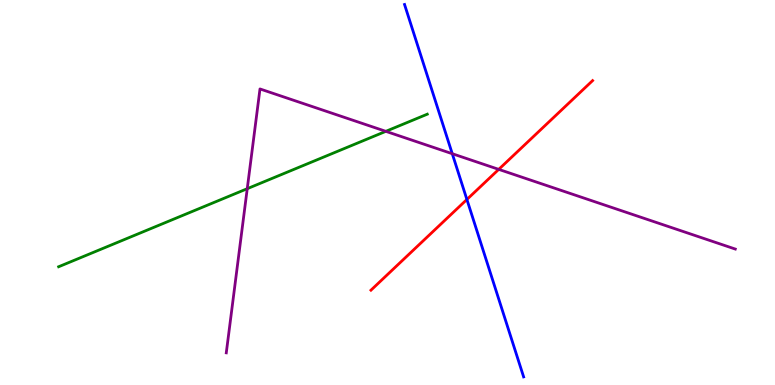[{'lines': ['blue', 'red'], 'intersections': [{'x': 6.02, 'y': 4.82}]}, {'lines': ['green', 'red'], 'intersections': []}, {'lines': ['purple', 'red'], 'intersections': [{'x': 6.44, 'y': 5.6}]}, {'lines': ['blue', 'green'], 'intersections': []}, {'lines': ['blue', 'purple'], 'intersections': [{'x': 5.84, 'y': 6.01}]}, {'lines': ['green', 'purple'], 'intersections': [{'x': 3.19, 'y': 5.1}, {'x': 4.98, 'y': 6.59}]}]